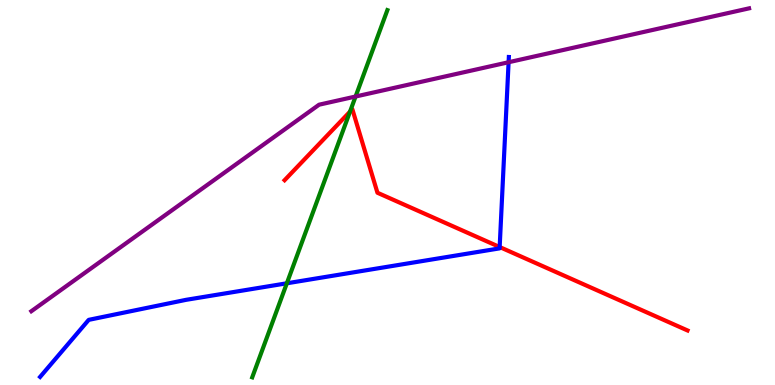[{'lines': ['blue', 'red'], 'intersections': [{'x': 6.45, 'y': 3.58}]}, {'lines': ['green', 'red'], 'intersections': [{'x': 4.52, 'y': 7.1}]}, {'lines': ['purple', 'red'], 'intersections': []}, {'lines': ['blue', 'green'], 'intersections': [{'x': 3.7, 'y': 2.64}]}, {'lines': ['blue', 'purple'], 'intersections': [{'x': 6.56, 'y': 8.38}]}, {'lines': ['green', 'purple'], 'intersections': [{'x': 4.59, 'y': 7.49}]}]